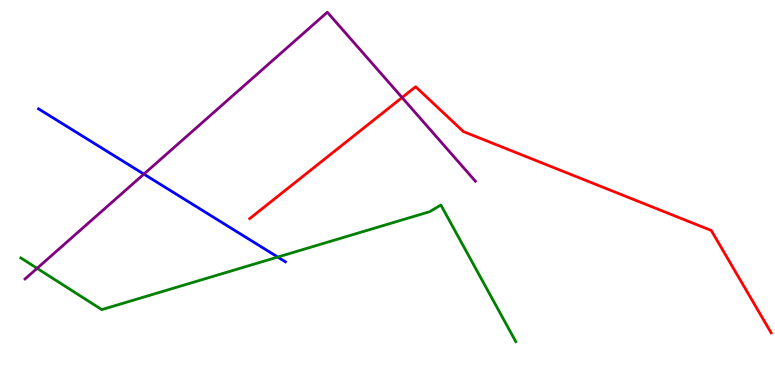[{'lines': ['blue', 'red'], 'intersections': []}, {'lines': ['green', 'red'], 'intersections': []}, {'lines': ['purple', 'red'], 'intersections': [{'x': 5.19, 'y': 7.47}]}, {'lines': ['blue', 'green'], 'intersections': [{'x': 3.58, 'y': 3.32}]}, {'lines': ['blue', 'purple'], 'intersections': [{'x': 1.86, 'y': 5.48}]}, {'lines': ['green', 'purple'], 'intersections': [{'x': 0.479, 'y': 3.03}]}]